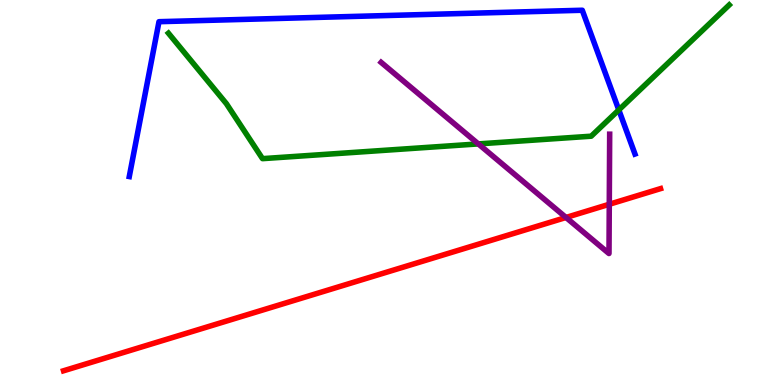[{'lines': ['blue', 'red'], 'intersections': []}, {'lines': ['green', 'red'], 'intersections': []}, {'lines': ['purple', 'red'], 'intersections': [{'x': 7.3, 'y': 4.35}, {'x': 7.86, 'y': 4.69}]}, {'lines': ['blue', 'green'], 'intersections': [{'x': 7.98, 'y': 7.14}]}, {'lines': ['blue', 'purple'], 'intersections': []}, {'lines': ['green', 'purple'], 'intersections': [{'x': 6.17, 'y': 6.26}]}]